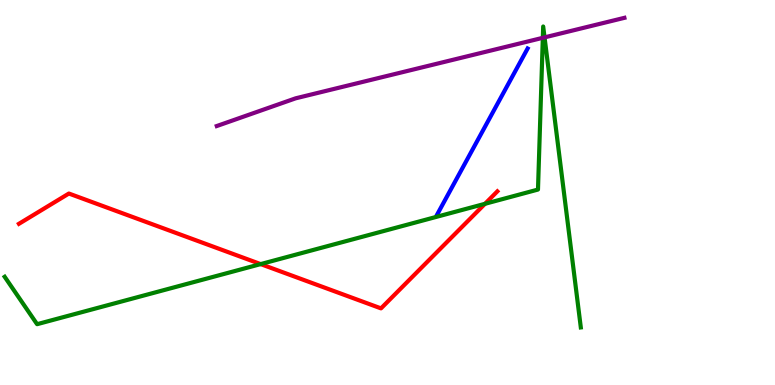[{'lines': ['blue', 'red'], 'intersections': []}, {'lines': ['green', 'red'], 'intersections': [{'x': 3.36, 'y': 3.14}, {'x': 6.26, 'y': 4.71}]}, {'lines': ['purple', 'red'], 'intersections': []}, {'lines': ['blue', 'green'], 'intersections': []}, {'lines': ['blue', 'purple'], 'intersections': []}, {'lines': ['green', 'purple'], 'intersections': [{'x': 7.0, 'y': 9.02}, {'x': 7.03, 'y': 9.03}]}]